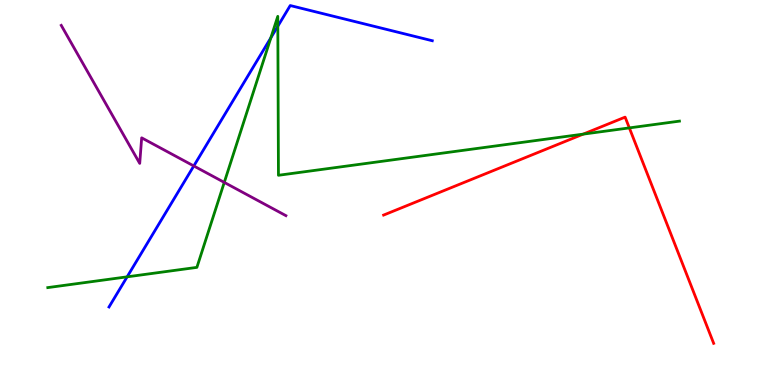[{'lines': ['blue', 'red'], 'intersections': []}, {'lines': ['green', 'red'], 'intersections': [{'x': 7.52, 'y': 6.52}, {'x': 8.12, 'y': 6.68}]}, {'lines': ['purple', 'red'], 'intersections': []}, {'lines': ['blue', 'green'], 'intersections': [{'x': 1.64, 'y': 2.81}, {'x': 3.5, 'y': 9.02}, {'x': 3.58, 'y': 9.32}]}, {'lines': ['blue', 'purple'], 'intersections': [{'x': 2.5, 'y': 5.69}]}, {'lines': ['green', 'purple'], 'intersections': [{'x': 2.89, 'y': 5.26}]}]